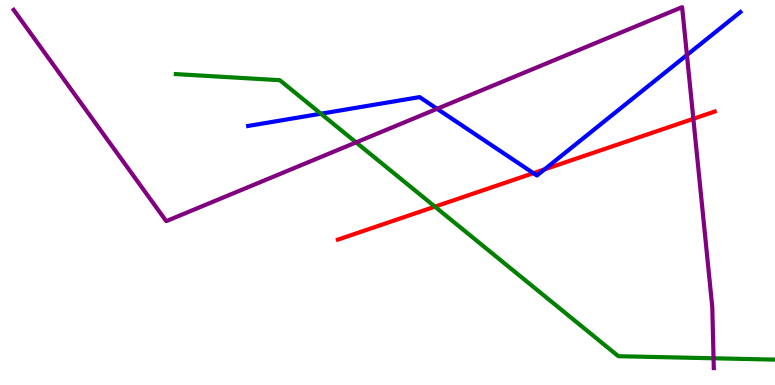[{'lines': ['blue', 'red'], 'intersections': [{'x': 6.88, 'y': 5.5}, {'x': 7.03, 'y': 5.6}]}, {'lines': ['green', 'red'], 'intersections': [{'x': 5.61, 'y': 4.63}]}, {'lines': ['purple', 'red'], 'intersections': [{'x': 8.95, 'y': 6.91}]}, {'lines': ['blue', 'green'], 'intersections': [{'x': 4.14, 'y': 7.05}]}, {'lines': ['blue', 'purple'], 'intersections': [{'x': 5.64, 'y': 7.17}, {'x': 8.86, 'y': 8.57}]}, {'lines': ['green', 'purple'], 'intersections': [{'x': 4.59, 'y': 6.3}, {'x': 9.21, 'y': 0.694}]}]